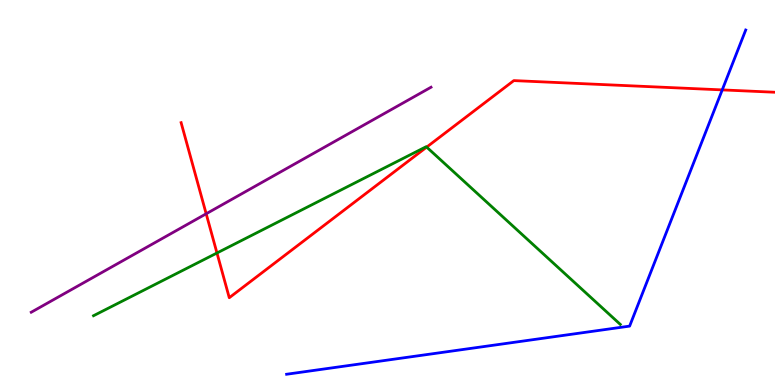[{'lines': ['blue', 'red'], 'intersections': [{'x': 9.32, 'y': 7.66}]}, {'lines': ['green', 'red'], 'intersections': [{'x': 2.8, 'y': 3.43}, {'x': 5.51, 'y': 6.18}]}, {'lines': ['purple', 'red'], 'intersections': [{'x': 2.66, 'y': 4.45}]}, {'lines': ['blue', 'green'], 'intersections': []}, {'lines': ['blue', 'purple'], 'intersections': []}, {'lines': ['green', 'purple'], 'intersections': []}]